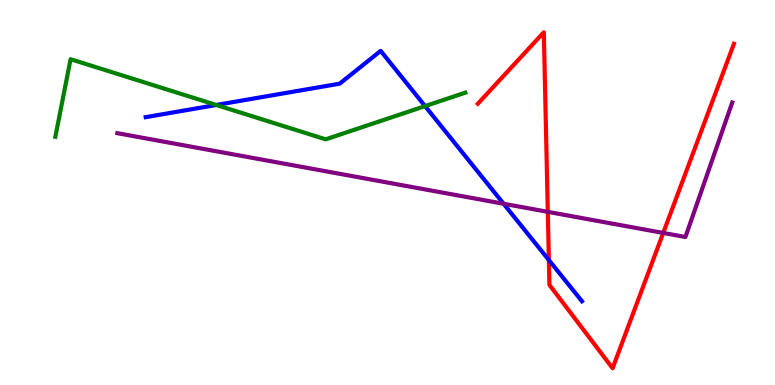[{'lines': ['blue', 'red'], 'intersections': [{'x': 7.08, 'y': 3.24}]}, {'lines': ['green', 'red'], 'intersections': []}, {'lines': ['purple', 'red'], 'intersections': [{'x': 7.07, 'y': 4.5}, {'x': 8.56, 'y': 3.95}]}, {'lines': ['blue', 'green'], 'intersections': [{'x': 2.79, 'y': 7.27}, {'x': 5.48, 'y': 7.24}]}, {'lines': ['blue', 'purple'], 'intersections': [{'x': 6.5, 'y': 4.71}]}, {'lines': ['green', 'purple'], 'intersections': []}]